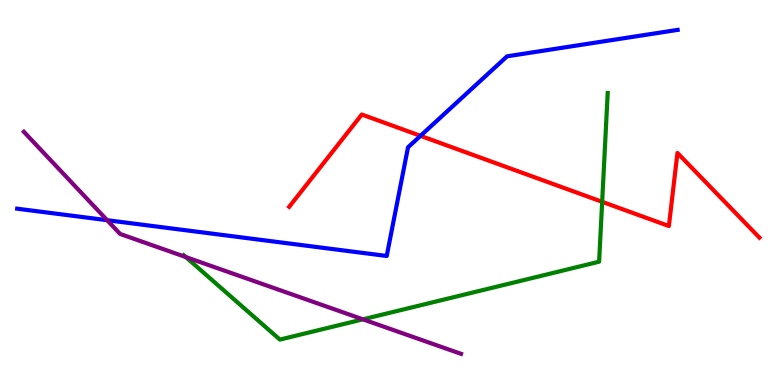[{'lines': ['blue', 'red'], 'intersections': [{'x': 5.43, 'y': 6.47}]}, {'lines': ['green', 'red'], 'intersections': [{'x': 7.77, 'y': 4.76}]}, {'lines': ['purple', 'red'], 'intersections': []}, {'lines': ['blue', 'green'], 'intersections': []}, {'lines': ['blue', 'purple'], 'intersections': [{'x': 1.38, 'y': 4.28}]}, {'lines': ['green', 'purple'], 'intersections': [{'x': 2.4, 'y': 3.32}, {'x': 4.68, 'y': 1.71}]}]